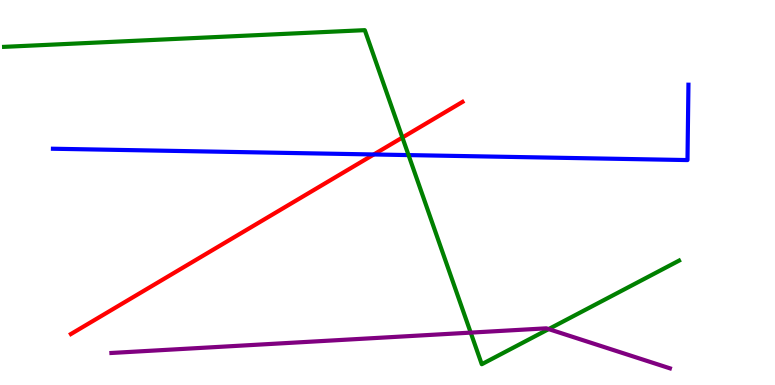[{'lines': ['blue', 'red'], 'intersections': [{'x': 4.82, 'y': 5.99}]}, {'lines': ['green', 'red'], 'intersections': [{'x': 5.19, 'y': 6.43}]}, {'lines': ['purple', 'red'], 'intersections': []}, {'lines': ['blue', 'green'], 'intersections': [{'x': 5.27, 'y': 5.97}]}, {'lines': ['blue', 'purple'], 'intersections': []}, {'lines': ['green', 'purple'], 'intersections': [{'x': 6.07, 'y': 1.36}, {'x': 7.08, 'y': 1.45}]}]